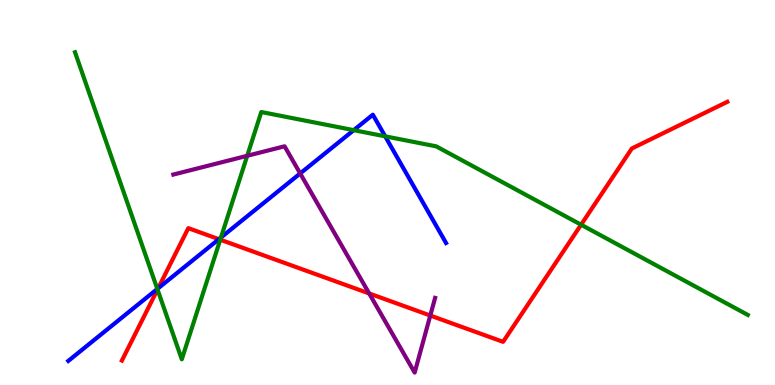[{'lines': ['blue', 'red'], 'intersections': [{'x': 2.04, 'y': 2.51}, {'x': 2.82, 'y': 3.79}]}, {'lines': ['green', 'red'], 'intersections': [{'x': 2.03, 'y': 2.48}, {'x': 2.84, 'y': 3.77}, {'x': 7.5, 'y': 4.16}]}, {'lines': ['purple', 'red'], 'intersections': [{'x': 4.76, 'y': 2.38}, {'x': 5.55, 'y': 1.8}]}, {'lines': ['blue', 'green'], 'intersections': [{'x': 2.03, 'y': 2.49}, {'x': 2.85, 'y': 3.83}, {'x': 4.56, 'y': 6.62}, {'x': 4.97, 'y': 6.46}]}, {'lines': ['blue', 'purple'], 'intersections': [{'x': 3.87, 'y': 5.49}]}, {'lines': ['green', 'purple'], 'intersections': [{'x': 3.19, 'y': 5.95}]}]